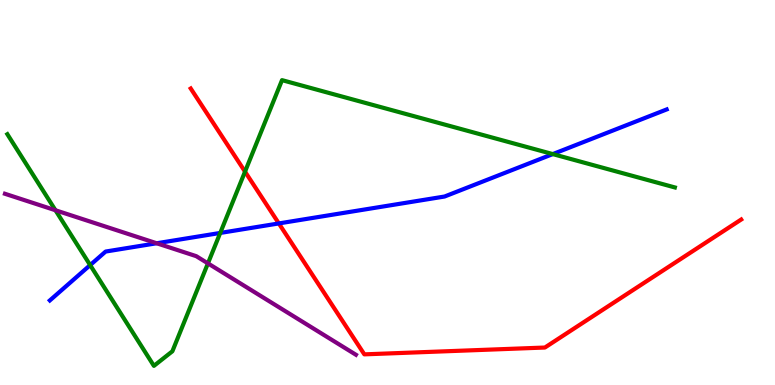[{'lines': ['blue', 'red'], 'intersections': [{'x': 3.6, 'y': 4.2}]}, {'lines': ['green', 'red'], 'intersections': [{'x': 3.16, 'y': 5.54}]}, {'lines': ['purple', 'red'], 'intersections': []}, {'lines': ['blue', 'green'], 'intersections': [{'x': 1.16, 'y': 3.11}, {'x': 2.84, 'y': 3.95}, {'x': 7.13, 'y': 6.0}]}, {'lines': ['blue', 'purple'], 'intersections': [{'x': 2.02, 'y': 3.68}]}, {'lines': ['green', 'purple'], 'intersections': [{'x': 0.716, 'y': 4.54}, {'x': 2.68, 'y': 3.16}]}]